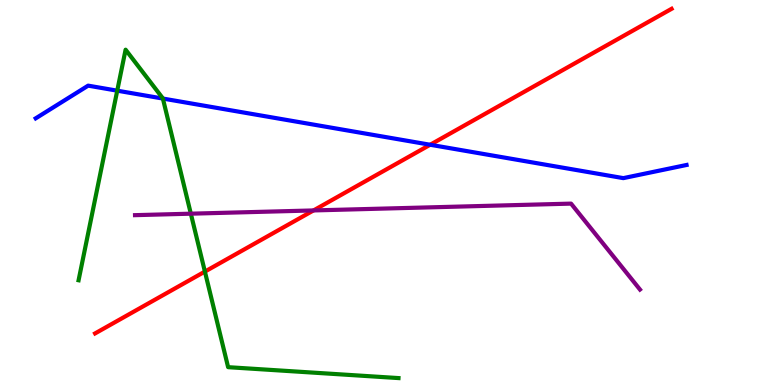[{'lines': ['blue', 'red'], 'intersections': [{'x': 5.55, 'y': 6.24}]}, {'lines': ['green', 'red'], 'intersections': [{'x': 2.64, 'y': 2.95}]}, {'lines': ['purple', 'red'], 'intersections': [{'x': 4.05, 'y': 4.53}]}, {'lines': ['blue', 'green'], 'intersections': [{'x': 1.51, 'y': 7.64}, {'x': 2.1, 'y': 7.44}]}, {'lines': ['blue', 'purple'], 'intersections': []}, {'lines': ['green', 'purple'], 'intersections': [{'x': 2.46, 'y': 4.45}]}]